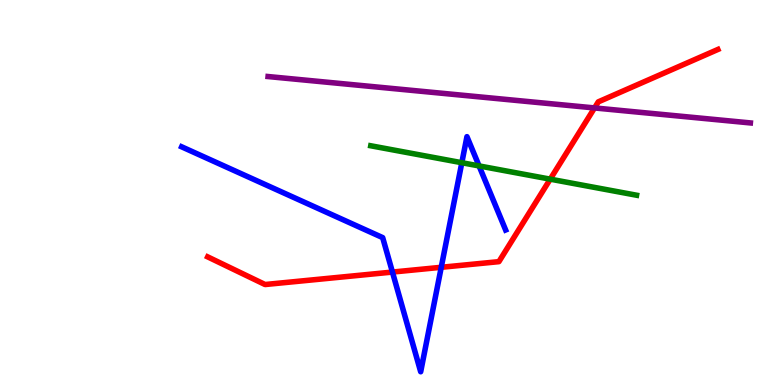[{'lines': ['blue', 'red'], 'intersections': [{'x': 5.06, 'y': 2.93}, {'x': 5.69, 'y': 3.06}]}, {'lines': ['green', 'red'], 'intersections': [{'x': 7.1, 'y': 5.35}]}, {'lines': ['purple', 'red'], 'intersections': [{'x': 7.67, 'y': 7.2}]}, {'lines': ['blue', 'green'], 'intersections': [{'x': 5.96, 'y': 5.77}, {'x': 6.18, 'y': 5.69}]}, {'lines': ['blue', 'purple'], 'intersections': []}, {'lines': ['green', 'purple'], 'intersections': []}]